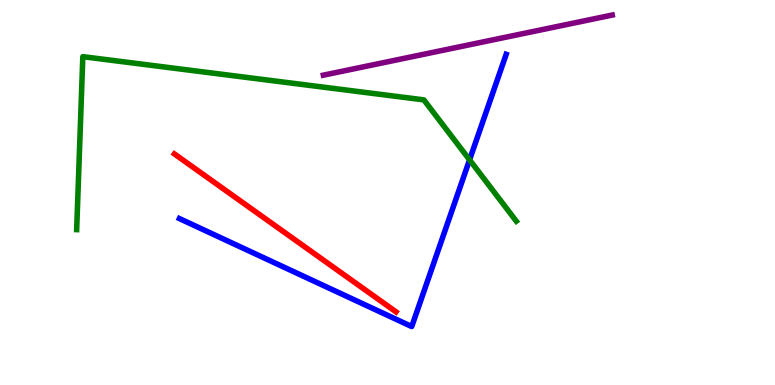[{'lines': ['blue', 'red'], 'intersections': []}, {'lines': ['green', 'red'], 'intersections': []}, {'lines': ['purple', 'red'], 'intersections': []}, {'lines': ['blue', 'green'], 'intersections': [{'x': 6.06, 'y': 5.85}]}, {'lines': ['blue', 'purple'], 'intersections': []}, {'lines': ['green', 'purple'], 'intersections': []}]